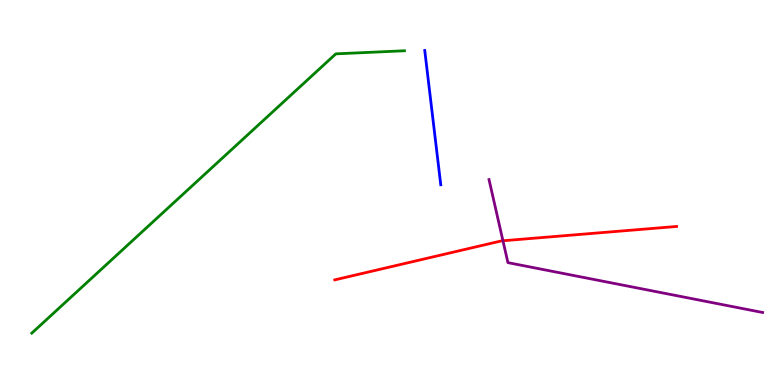[{'lines': ['blue', 'red'], 'intersections': []}, {'lines': ['green', 'red'], 'intersections': []}, {'lines': ['purple', 'red'], 'intersections': [{'x': 6.49, 'y': 3.75}]}, {'lines': ['blue', 'green'], 'intersections': []}, {'lines': ['blue', 'purple'], 'intersections': []}, {'lines': ['green', 'purple'], 'intersections': []}]